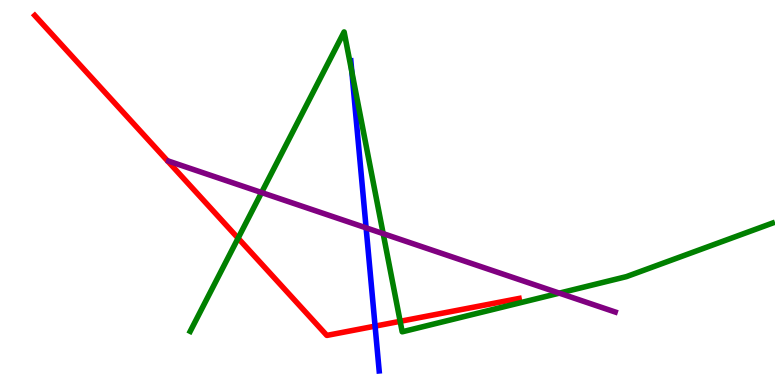[{'lines': ['blue', 'red'], 'intersections': [{'x': 4.84, 'y': 1.53}]}, {'lines': ['green', 'red'], 'intersections': [{'x': 3.07, 'y': 3.81}, {'x': 5.16, 'y': 1.65}]}, {'lines': ['purple', 'red'], 'intersections': []}, {'lines': ['blue', 'green'], 'intersections': [{'x': 4.54, 'y': 8.13}]}, {'lines': ['blue', 'purple'], 'intersections': [{'x': 4.72, 'y': 4.08}]}, {'lines': ['green', 'purple'], 'intersections': [{'x': 3.37, 'y': 5.0}, {'x': 4.94, 'y': 3.93}, {'x': 7.22, 'y': 2.39}]}]